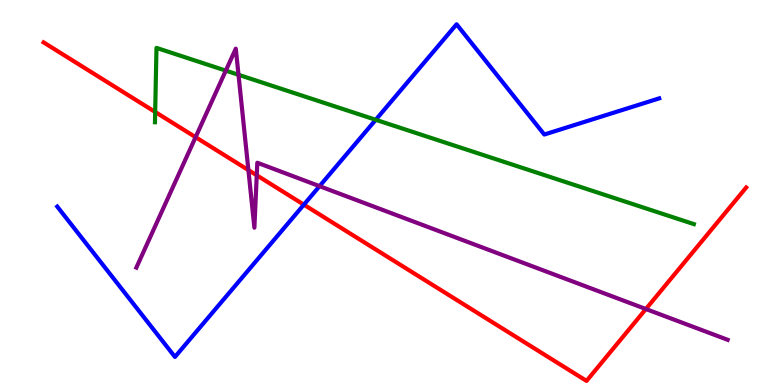[{'lines': ['blue', 'red'], 'intersections': [{'x': 3.92, 'y': 4.68}]}, {'lines': ['green', 'red'], 'intersections': [{'x': 2.0, 'y': 7.09}]}, {'lines': ['purple', 'red'], 'intersections': [{'x': 2.52, 'y': 6.44}, {'x': 3.21, 'y': 5.58}, {'x': 3.31, 'y': 5.45}, {'x': 8.33, 'y': 1.97}]}, {'lines': ['blue', 'green'], 'intersections': [{'x': 4.85, 'y': 6.89}]}, {'lines': ['blue', 'purple'], 'intersections': [{'x': 4.12, 'y': 5.16}]}, {'lines': ['green', 'purple'], 'intersections': [{'x': 2.91, 'y': 8.17}, {'x': 3.08, 'y': 8.06}]}]